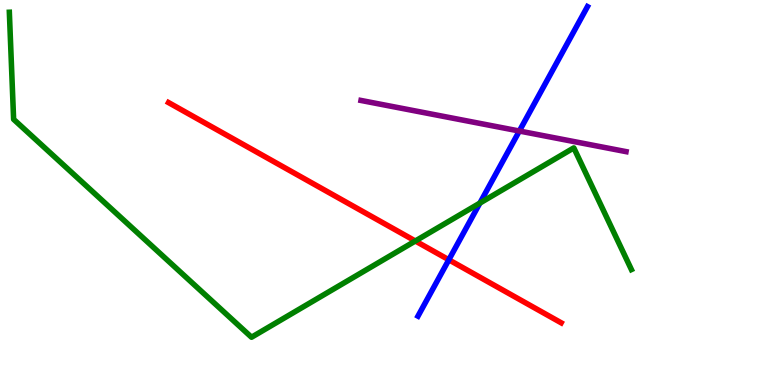[{'lines': ['blue', 'red'], 'intersections': [{'x': 5.79, 'y': 3.25}]}, {'lines': ['green', 'red'], 'intersections': [{'x': 5.36, 'y': 3.74}]}, {'lines': ['purple', 'red'], 'intersections': []}, {'lines': ['blue', 'green'], 'intersections': [{'x': 6.19, 'y': 4.73}]}, {'lines': ['blue', 'purple'], 'intersections': [{'x': 6.7, 'y': 6.6}]}, {'lines': ['green', 'purple'], 'intersections': []}]